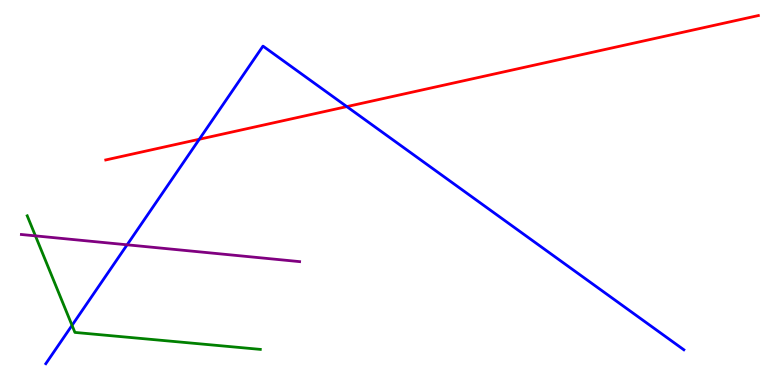[{'lines': ['blue', 'red'], 'intersections': [{'x': 2.57, 'y': 6.38}, {'x': 4.48, 'y': 7.23}]}, {'lines': ['green', 'red'], 'intersections': []}, {'lines': ['purple', 'red'], 'intersections': []}, {'lines': ['blue', 'green'], 'intersections': [{'x': 0.929, 'y': 1.55}]}, {'lines': ['blue', 'purple'], 'intersections': [{'x': 1.64, 'y': 3.64}]}, {'lines': ['green', 'purple'], 'intersections': [{'x': 0.457, 'y': 3.87}]}]